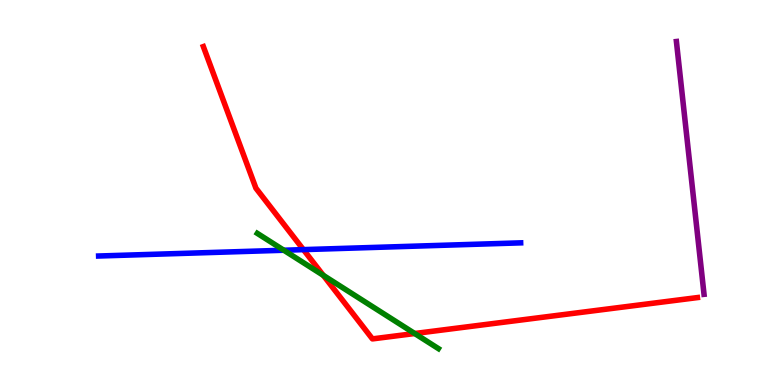[{'lines': ['blue', 'red'], 'intersections': [{'x': 3.92, 'y': 3.52}]}, {'lines': ['green', 'red'], 'intersections': [{'x': 4.17, 'y': 2.85}, {'x': 5.35, 'y': 1.34}]}, {'lines': ['purple', 'red'], 'intersections': []}, {'lines': ['blue', 'green'], 'intersections': [{'x': 3.66, 'y': 3.5}]}, {'lines': ['blue', 'purple'], 'intersections': []}, {'lines': ['green', 'purple'], 'intersections': []}]